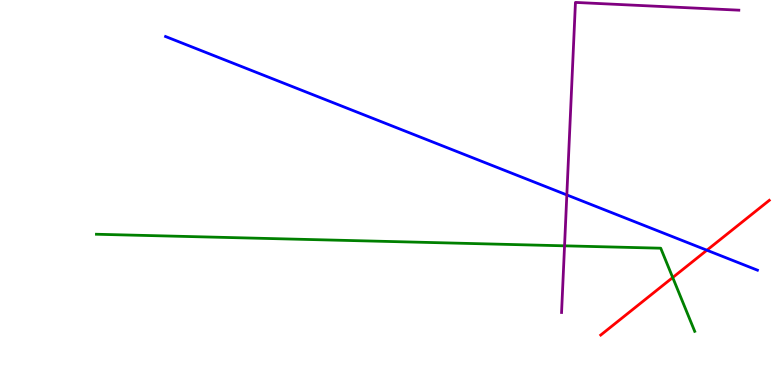[{'lines': ['blue', 'red'], 'intersections': [{'x': 9.12, 'y': 3.5}]}, {'lines': ['green', 'red'], 'intersections': [{'x': 8.68, 'y': 2.79}]}, {'lines': ['purple', 'red'], 'intersections': []}, {'lines': ['blue', 'green'], 'intersections': []}, {'lines': ['blue', 'purple'], 'intersections': [{'x': 7.31, 'y': 4.94}]}, {'lines': ['green', 'purple'], 'intersections': [{'x': 7.28, 'y': 3.62}]}]